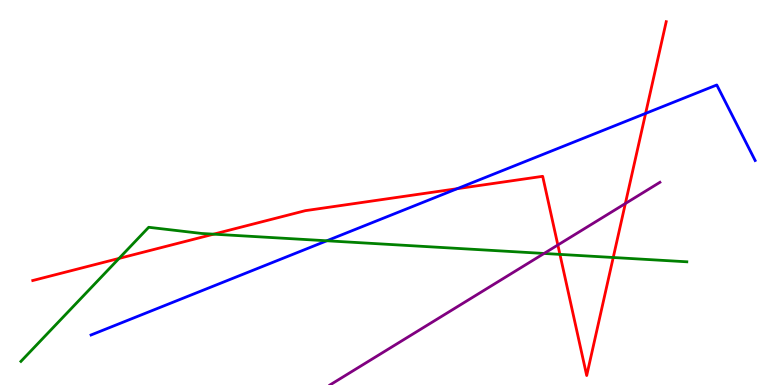[{'lines': ['blue', 'red'], 'intersections': [{'x': 5.9, 'y': 5.1}, {'x': 8.33, 'y': 7.05}]}, {'lines': ['green', 'red'], 'intersections': [{'x': 1.54, 'y': 3.29}, {'x': 2.76, 'y': 3.92}, {'x': 7.22, 'y': 3.39}, {'x': 7.91, 'y': 3.31}]}, {'lines': ['purple', 'red'], 'intersections': [{'x': 7.2, 'y': 3.64}, {'x': 8.07, 'y': 4.71}]}, {'lines': ['blue', 'green'], 'intersections': [{'x': 4.22, 'y': 3.75}]}, {'lines': ['blue', 'purple'], 'intersections': []}, {'lines': ['green', 'purple'], 'intersections': [{'x': 7.02, 'y': 3.42}]}]